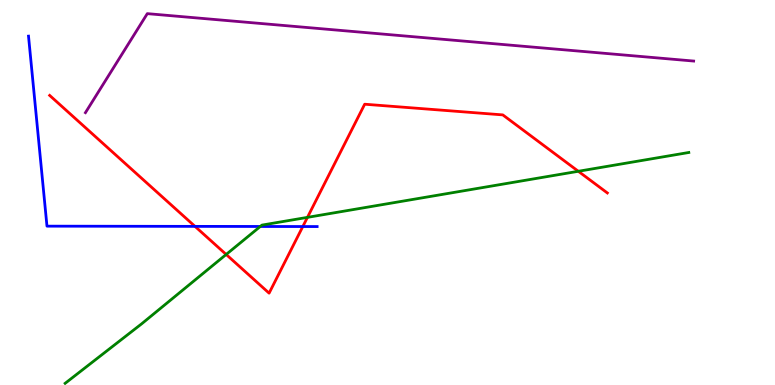[{'lines': ['blue', 'red'], 'intersections': [{'x': 2.52, 'y': 4.12}, {'x': 3.91, 'y': 4.12}]}, {'lines': ['green', 'red'], 'intersections': [{'x': 2.92, 'y': 3.39}, {'x': 3.97, 'y': 4.35}, {'x': 7.46, 'y': 5.55}]}, {'lines': ['purple', 'red'], 'intersections': []}, {'lines': ['blue', 'green'], 'intersections': [{'x': 3.36, 'y': 4.12}]}, {'lines': ['blue', 'purple'], 'intersections': []}, {'lines': ['green', 'purple'], 'intersections': []}]